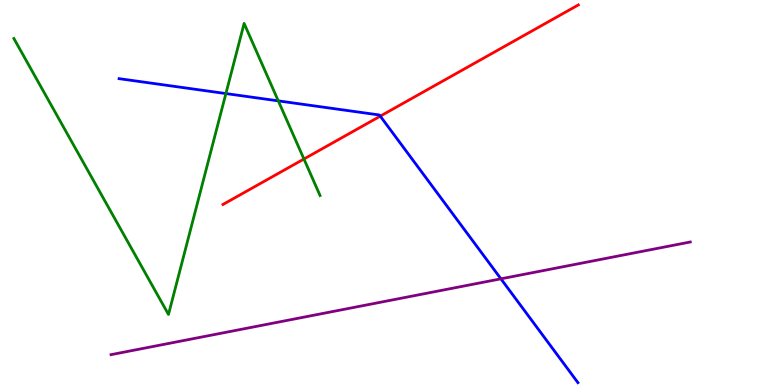[{'lines': ['blue', 'red'], 'intersections': [{'x': 4.91, 'y': 6.98}]}, {'lines': ['green', 'red'], 'intersections': [{'x': 3.92, 'y': 5.87}]}, {'lines': ['purple', 'red'], 'intersections': []}, {'lines': ['blue', 'green'], 'intersections': [{'x': 2.91, 'y': 7.57}, {'x': 3.59, 'y': 7.38}]}, {'lines': ['blue', 'purple'], 'intersections': [{'x': 6.46, 'y': 2.76}]}, {'lines': ['green', 'purple'], 'intersections': []}]